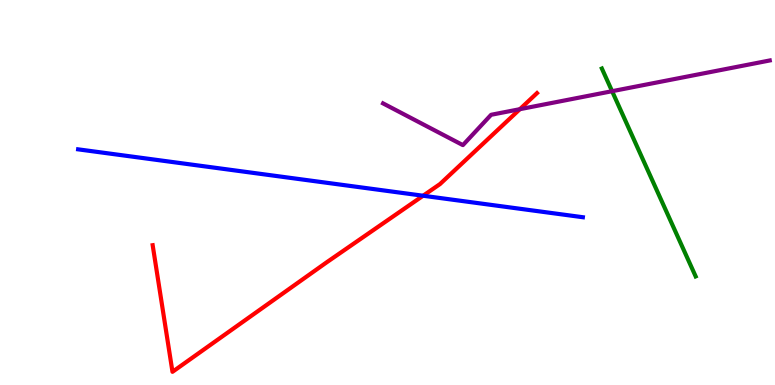[{'lines': ['blue', 'red'], 'intersections': [{'x': 5.46, 'y': 4.92}]}, {'lines': ['green', 'red'], 'intersections': []}, {'lines': ['purple', 'red'], 'intersections': [{'x': 6.71, 'y': 7.16}]}, {'lines': ['blue', 'green'], 'intersections': []}, {'lines': ['blue', 'purple'], 'intersections': []}, {'lines': ['green', 'purple'], 'intersections': [{'x': 7.9, 'y': 7.63}]}]